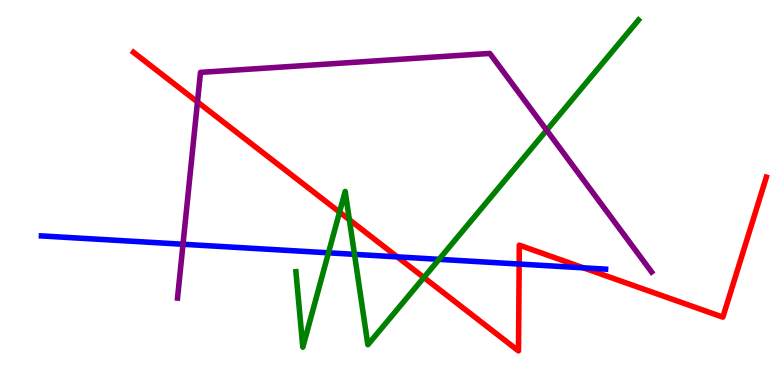[{'lines': ['blue', 'red'], 'intersections': [{'x': 5.13, 'y': 3.33}, {'x': 6.7, 'y': 3.14}, {'x': 7.53, 'y': 3.04}]}, {'lines': ['green', 'red'], 'intersections': [{'x': 4.38, 'y': 4.49}, {'x': 4.51, 'y': 4.29}, {'x': 5.47, 'y': 2.79}]}, {'lines': ['purple', 'red'], 'intersections': [{'x': 2.55, 'y': 7.35}]}, {'lines': ['blue', 'green'], 'intersections': [{'x': 4.24, 'y': 3.43}, {'x': 4.57, 'y': 3.39}, {'x': 5.66, 'y': 3.26}]}, {'lines': ['blue', 'purple'], 'intersections': [{'x': 2.36, 'y': 3.66}]}, {'lines': ['green', 'purple'], 'intersections': [{'x': 7.05, 'y': 6.62}]}]